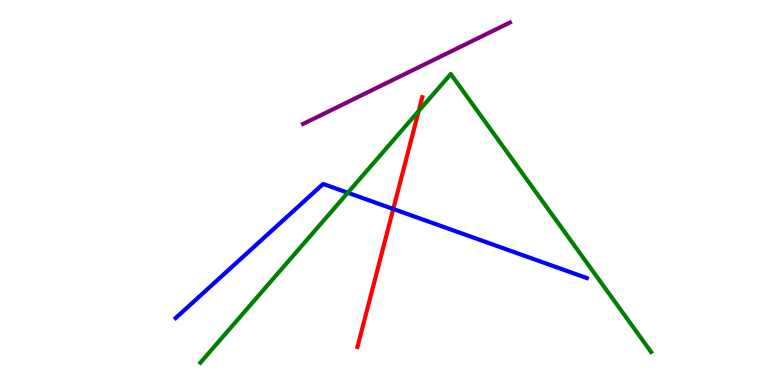[{'lines': ['blue', 'red'], 'intersections': [{'x': 5.07, 'y': 4.57}]}, {'lines': ['green', 'red'], 'intersections': [{'x': 5.4, 'y': 7.12}]}, {'lines': ['purple', 'red'], 'intersections': []}, {'lines': ['blue', 'green'], 'intersections': [{'x': 4.49, 'y': 4.99}]}, {'lines': ['blue', 'purple'], 'intersections': []}, {'lines': ['green', 'purple'], 'intersections': []}]